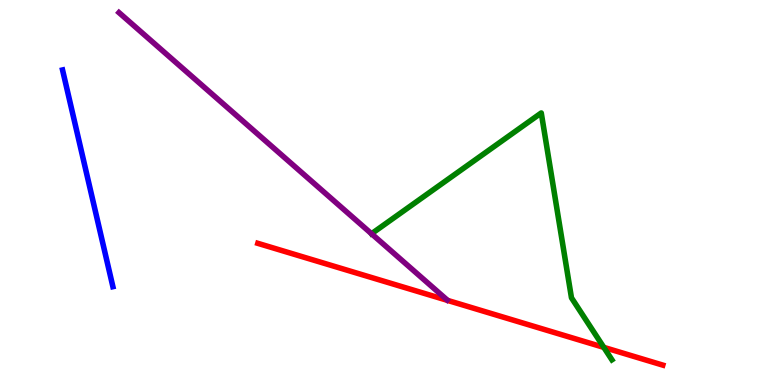[{'lines': ['blue', 'red'], 'intersections': []}, {'lines': ['green', 'red'], 'intersections': [{'x': 7.79, 'y': 0.977}]}, {'lines': ['purple', 'red'], 'intersections': []}, {'lines': ['blue', 'green'], 'intersections': []}, {'lines': ['blue', 'purple'], 'intersections': []}, {'lines': ['green', 'purple'], 'intersections': [{'x': 4.79, 'y': 3.93}]}]